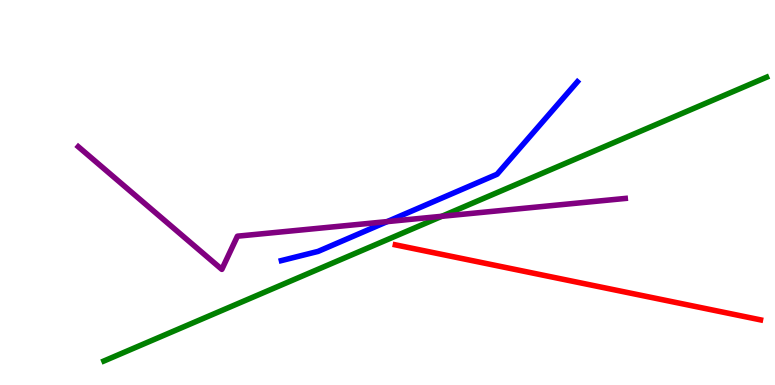[{'lines': ['blue', 'red'], 'intersections': []}, {'lines': ['green', 'red'], 'intersections': []}, {'lines': ['purple', 'red'], 'intersections': []}, {'lines': ['blue', 'green'], 'intersections': []}, {'lines': ['blue', 'purple'], 'intersections': [{'x': 5.0, 'y': 4.24}]}, {'lines': ['green', 'purple'], 'intersections': [{'x': 5.7, 'y': 4.38}]}]